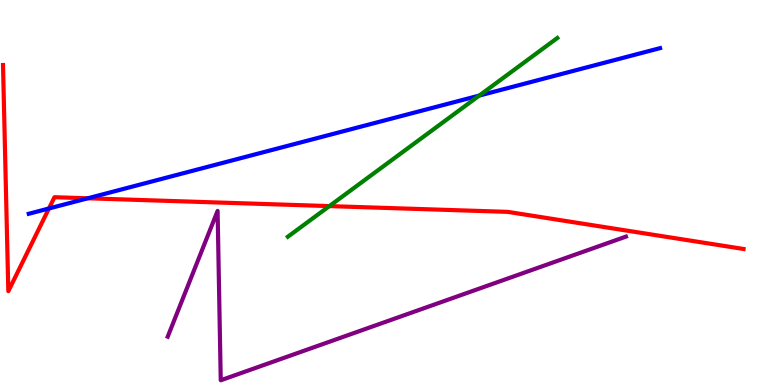[{'lines': ['blue', 'red'], 'intersections': [{'x': 0.631, 'y': 4.58}, {'x': 1.13, 'y': 4.85}]}, {'lines': ['green', 'red'], 'intersections': [{'x': 4.25, 'y': 4.65}]}, {'lines': ['purple', 'red'], 'intersections': []}, {'lines': ['blue', 'green'], 'intersections': [{'x': 6.18, 'y': 7.52}]}, {'lines': ['blue', 'purple'], 'intersections': []}, {'lines': ['green', 'purple'], 'intersections': []}]